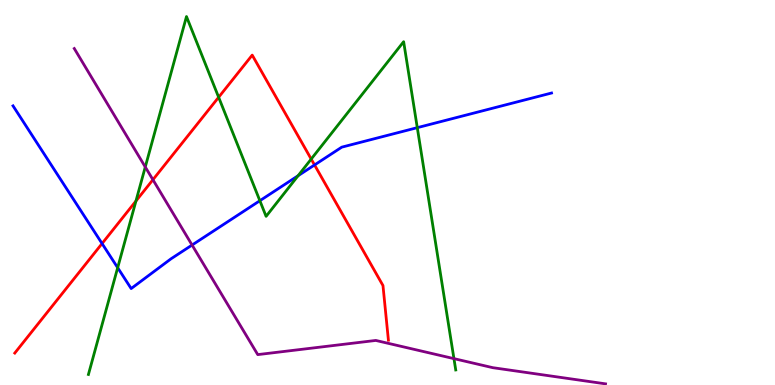[{'lines': ['blue', 'red'], 'intersections': [{'x': 1.32, 'y': 3.67}, {'x': 4.06, 'y': 5.72}]}, {'lines': ['green', 'red'], 'intersections': [{'x': 1.75, 'y': 4.78}, {'x': 2.82, 'y': 7.47}, {'x': 4.02, 'y': 5.87}]}, {'lines': ['purple', 'red'], 'intersections': [{'x': 1.97, 'y': 5.33}]}, {'lines': ['blue', 'green'], 'intersections': [{'x': 1.52, 'y': 3.05}, {'x': 3.35, 'y': 4.79}, {'x': 3.85, 'y': 5.44}, {'x': 5.38, 'y': 6.68}]}, {'lines': ['blue', 'purple'], 'intersections': [{'x': 2.48, 'y': 3.64}]}, {'lines': ['green', 'purple'], 'intersections': [{'x': 1.87, 'y': 5.66}, {'x': 5.86, 'y': 0.685}]}]